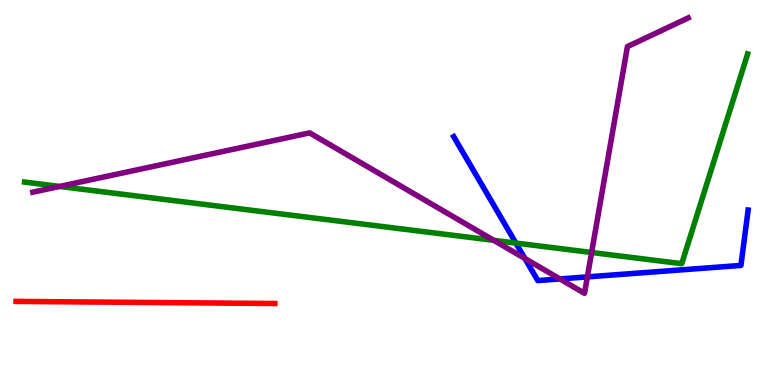[{'lines': ['blue', 'red'], 'intersections': []}, {'lines': ['green', 'red'], 'intersections': []}, {'lines': ['purple', 'red'], 'intersections': []}, {'lines': ['blue', 'green'], 'intersections': [{'x': 6.66, 'y': 3.69}]}, {'lines': ['blue', 'purple'], 'intersections': [{'x': 6.77, 'y': 3.29}, {'x': 7.22, 'y': 2.75}, {'x': 7.58, 'y': 2.81}]}, {'lines': ['green', 'purple'], 'intersections': [{'x': 0.77, 'y': 5.16}, {'x': 6.37, 'y': 3.76}, {'x': 7.63, 'y': 3.44}]}]